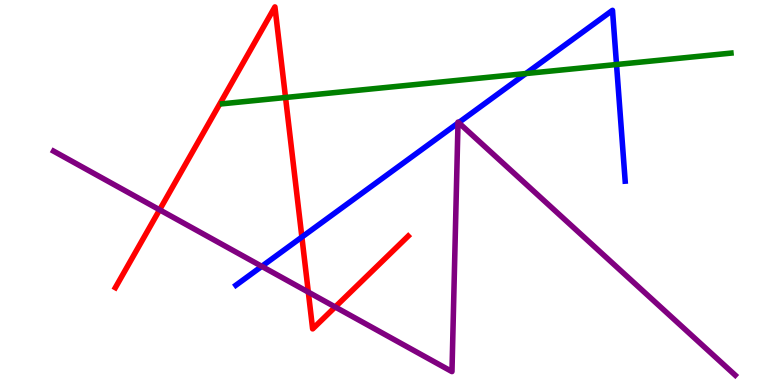[{'lines': ['blue', 'red'], 'intersections': [{'x': 3.9, 'y': 3.84}]}, {'lines': ['green', 'red'], 'intersections': [{'x': 3.68, 'y': 7.47}]}, {'lines': ['purple', 'red'], 'intersections': [{'x': 2.06, 'y': 4.55}, {'x': 3.98, 'y': 2.41}, {'x': 4.33, 'y': 2.03}]}, {'lines': ['blue', 'green'], 'intersections': [{'x': 6.79, 'y': 8.09}, {'x': 7.96, 'y': 8.32}]}, {'lines': ['blue', 'purple'], 'intersections': [{'x': 3.38, 'y': 3.08}, {'x': 5.91, 'y': 6.8}, {'x': 5.92, 'y': 6.81}]}, {'lines': ['green', 'purple'], 'intersections': []}]